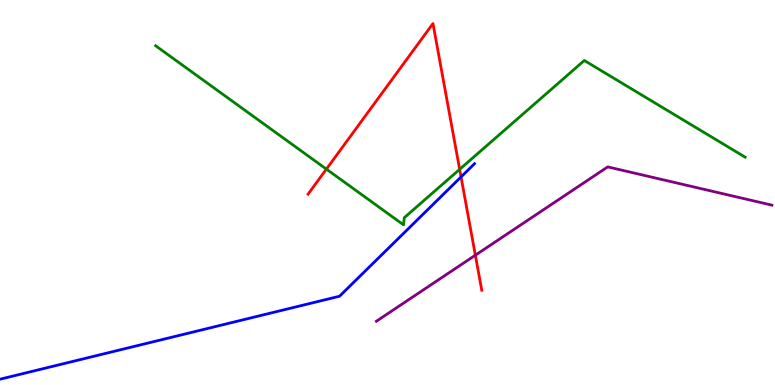[{'lines': ['blue', 'red'], 'intersections': [{'x': 5.95, 'y': 5.4}]}, {'lines': ['green', 'red'], 'intersections': [{'x': 4.21, 'y': 5.61}, {'x': 5.93, 'y': 5.6}]}, {'lines': ['purple', 'red'], 'intersections': [{'x': 6.13, 'y': 3.37}]}, {'lines': ['blue', 'green'], 'intersections': []}, {'lines': ['blue', 'purple'], 'intersections': []}, {'lines': ['green', 'purple'], 'intersections': []}]